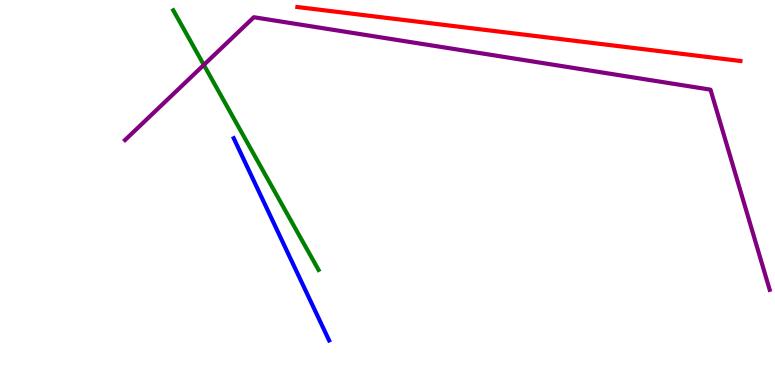[{'lines': ['blue', 'red'], 'intersections': []}, {'lines': ['green', 'red'], 'intersections': []}, {'lines': ['purple', 'red'], 'intersections': []}, {'lines': ['blue', 'green'], 'intersections': []}, {'lines': ['blue', 'purple'], 'intersections': []}, {'lines': ['green', 'purple'], 'intersections': [{'x': 2.63, 'y': 8.31}]}]